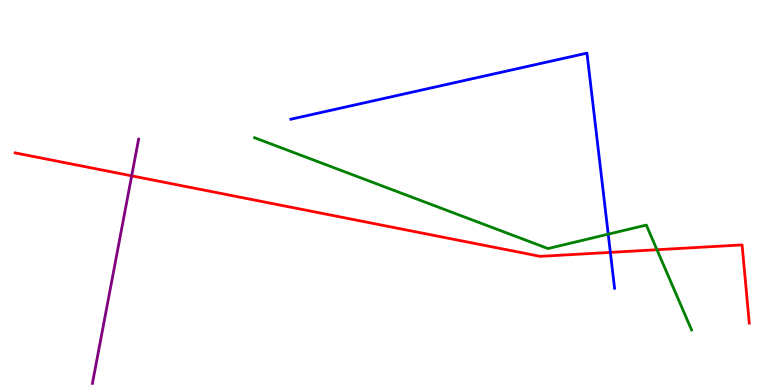[{'lines': ['blue', 'red'], 'intersections': [{'x': 7.88, 'y': 3.44}]}, {'lines': ['green', 'red'], 'intersections': [{'x': 8.48, 'y': 3.51}]}, {'lines': ['purple', 'red'], 'intersections': [{'x': 1.7, 'y': 5.43}]}, {'lines': ['blue', 'green'], 'intersections': [{'x': 7.85, 'y': 3.92}]}, {'lines': ['blue', 'purple'], 'intersections': []}, {'lines': ['green', 'purple'], 'intersections': []}]